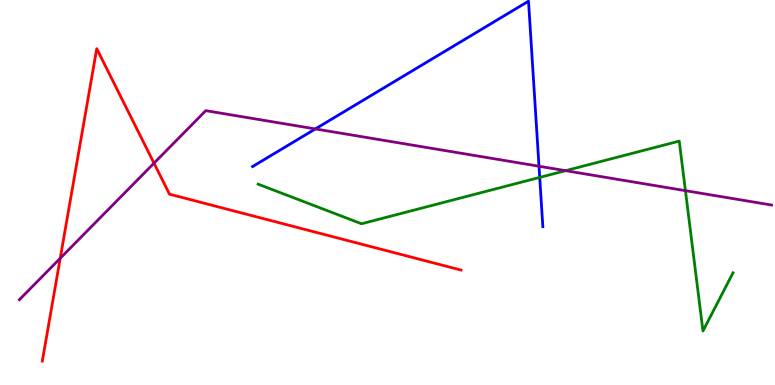[{'lines': ['blue', 'red'], 'intersections': []}, {'lines': ['green', 'red'], 'intersections': []}, {'lines': ['purple', 'red'], 'intersections': [{'x': 0.777, 'y': 3.29}, {'x': 1.99, 'y': 5.76}]}, {'lines': ['blue', 'green'], 'intersections': [{'x': 6.96, 'y': 5.39}]}, {'lines': ['blue', 'purple'], 'intersections': [{'x': 4.07, 'y': 6.65}, {'x': 6.95, 'y': 5.68}]}, {'lines': ['green', 'purple'], 'intersections': [{'x': 7.3, 'y': 5.57}, {'x': 8.84, 'y': 5.05}]}]